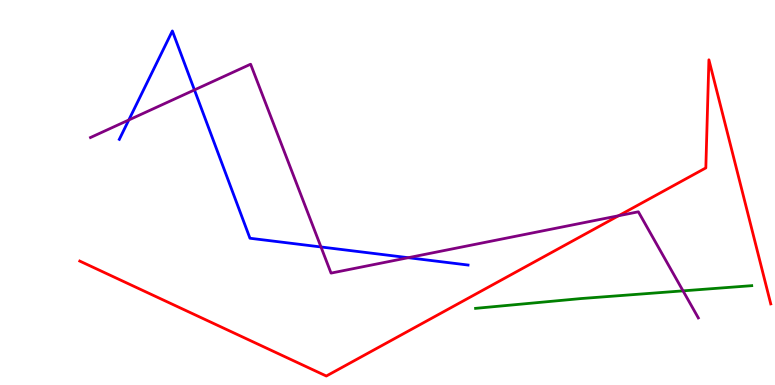[{'lines': ['blue', 'red'], 'intersections': []}, {'lines': ['green', 'red'], 'intersections': []}, {'lines': ['purple', 'red'], 'intersections': [{'x': 7.98, 'y': 4.4}]}, {'lines': ['blue', 'green'], 'intersections': []}, {'lines': ['blue', 'purple'], 'intersections': [{'x': 1.66, 'y': 6.88}, {'x': 2.51, 'y': 7.66}, {'x': 4.14, 'y': 3.59}, {'x': 5.27, 'y': 3.31}]}, {'lines': ['green', 'purple'], 'intersections': [{'x': 8.81, 'y': 2.45}]}]